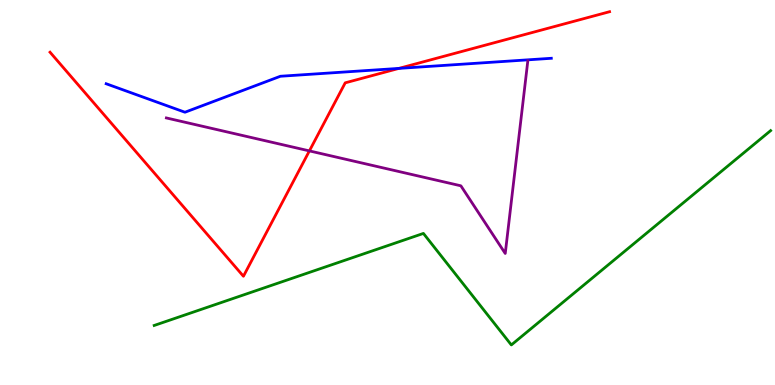[{'lines': ['blue', 'red'], 'intersections': [{'x': 5.15, 'y': 8.22}]}, {'lines': ['green', 'red'], 'intersections': []}, {'lines': ['purple', 'red'], 'intersections': [{'x': 3.99, 'y': 6.08}]}, {'lines': ['blue', 'green'], 'intersections': []}, {'lines': ['blue', 'purple'], 'intersections': []}, {'lines': ['green', 'purple'], 'intersections': []}]